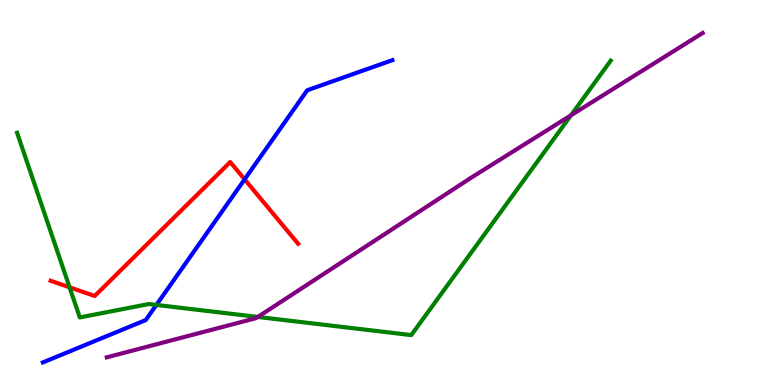[{'lines': ['blue', 'red'], 'intersections': [{'x': 3.16, 'y': 5.34}]}, {'lines': ['green', 'red'], 'intersections': [{'x': 0.898, 'y': 2.54}]}, {'lines': ['purple', 'red'], 'intersections': []}, {'lines': ['blue', 'green'], 'intersections': [{'x': 2.02, 'y': 2.08}]}, {'lines': ['blue', 'purple'], 'intersections': []}, {'lines': ['green', 'purple'], 'intersections': [{'x': 3.33, 'y': 1.77}, {'x': 7.37, 'y': 7.0}]}]